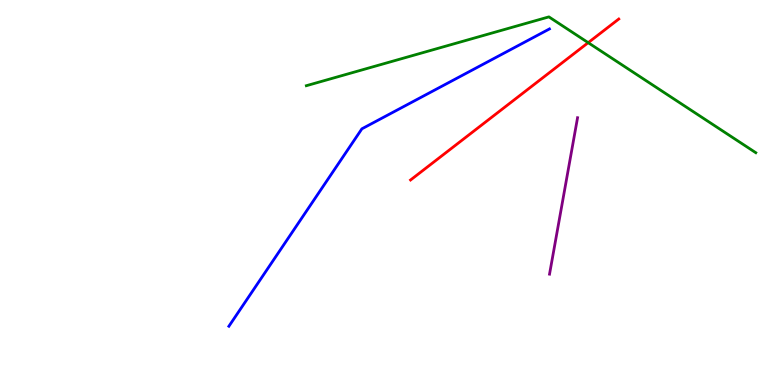[{'lines': ['blue', 'red'], 'intersections': []}, {'lines': ['green', 'red'], 'intersections': [{'x': 7.59, 'y': 8.89}]}, {'lines': ['purple', 'red'], 'intersections': []}, {'lines': ['blue', 'green'], 'intersections': []}, {'lines': ['blue', 'purple'], 'intersections': []}, {'lines': ['green', 'purple'], 'intersections': []}]